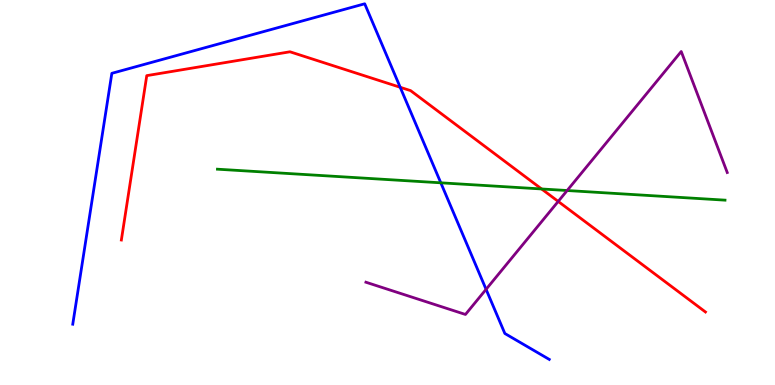[{'lines': ['blue', 'red'], 'intersections': [{'x': 5.16, 'y': 7.73}]}, {'lines': ['green', 'red'], 'intersections': [{'x': 6.99, 'y': 5.09}]}, {'lines': ['purple', 'red'], 'intersections': [{'x': 7.2, 'y': 4.77}]}, {'lines': ['blue', 'green'], 'intersections': [{'x': 5.69, 'y': 5.25}]}, {'lines': ['blue', 'purple'], 'intersections': [{'x': 6.27, 'y': 2.49}]}, {'lines': ['green', 'purple'], 'intersections': [{'x': 7.32, 'y': 5.05}]}]